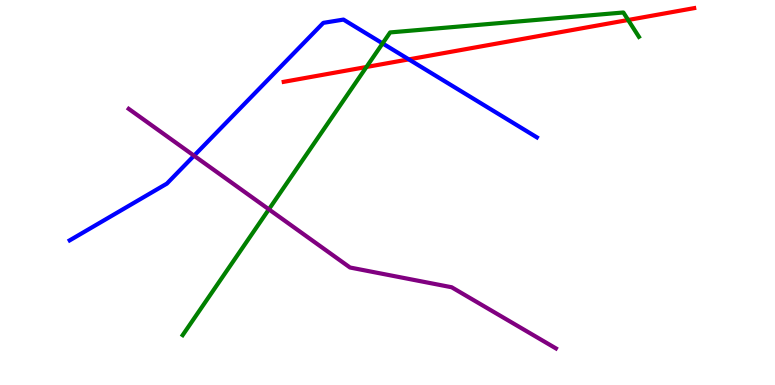[{'lines': ['blue', 'red'], 'intersections': [{'x': 5.28, 'y': 8.46}]}, {'lines': ['green', 'red'], 'intersections': [{'x': 4.73, 'y': 8.26}, {'x': 8.11, 'y': 9.48}]}, {'lines': ['purple', 'red'], 'intersections': []}, {'lines': ['blue', 'green'], 'intersections': [{'x': 4.94, 'y': 8.87}]}, {'lines': ['blue', 'purple'], 'intersections': [{'x': 2.5, 'y': 5.96}]}, {'lines': ['green', 'purple'], 'intersections': [{'x': 3.47, 'y': 4.56}]}]